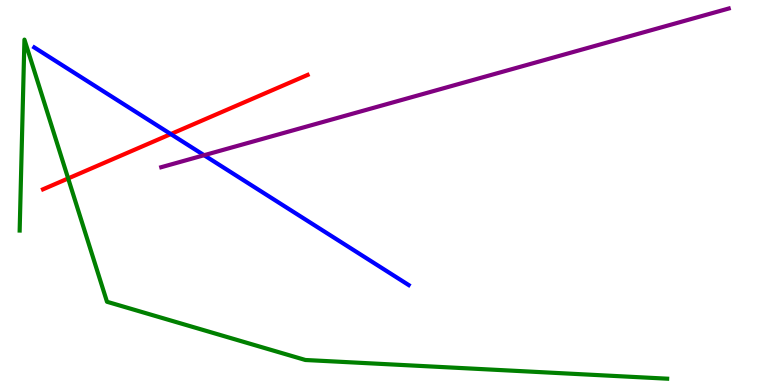[{'lines': ['blue', 'red'], 'intersections': [{'x': 2.2, 'y': 6.52}]}, {'lines': ['green', 'red'], 'intersections': [{'x': 0.879, 'y': 5.37}]}, {'lines': ['purple', 'red'], 'intersections': []}, {'lines': ['blue', 'green'], 'intersections': []}, {'lines': ['blue', 'purple'], 'intersections': [{'x': 2.63, 'y': 5.97}]}, {'lines': ['green', 'purple'], 'intersections': []}]